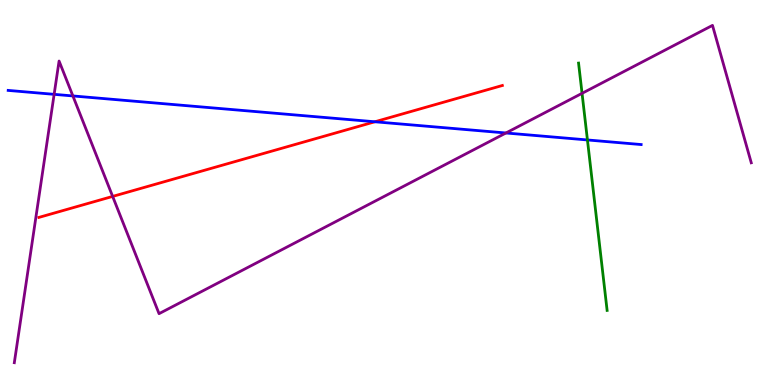[{'lines': ['blue', 'red'], 'intersections': [{'x': 4.84, 'y': 6.84}]}, {'lines': ['green', 'red'], 'intersections': []}, {'lines': ['purple', 'red'], 'intersections': [{'x': 1.45, 'y': 4.9}]}, {'lines': ['blue', 'green'], 'intersections': [{'x': 7.58, 'y': 6.36}]}, {'lines': ['blue', 'purple'], 'intersections': [{'x': 0.699, 'y': 7.55}, {'x': 0.941, 'y': 7.51}, {'x': 6.53, 'y': 6.55}]}, {'lines': ['green', 'purple'], 'intersections': [{'x': 7.51, 'y': 7.58}]}]